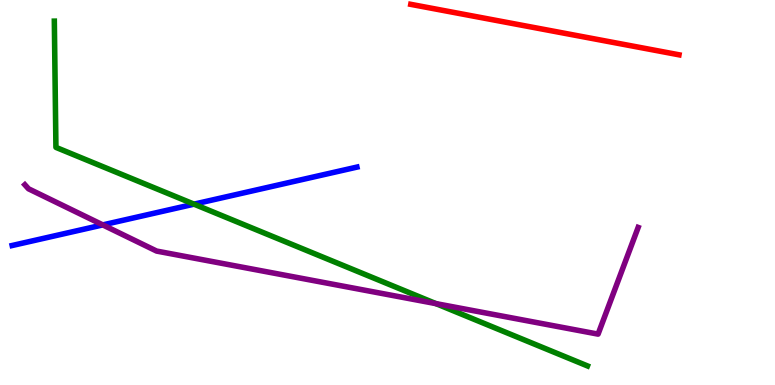[{'lines': ['blue', 'red'], 'intersections': []}, {'lines': ['green', 'red'], 'intersections': []}, {'lines': ['purple', 'red'], 'intersections': []}, {'lines': ['blue', 'green'], 'intersections': [{'x': 2.5, 'y': 4.7}]}, {'lines': ['blue', 'purple'], 'intersections': [{'x': 1.33, 'y': 4.16}]}, {'lines': ['green', 'purple'], 'intersections': [{'x': 5.63, 'y': 2.11}]}]